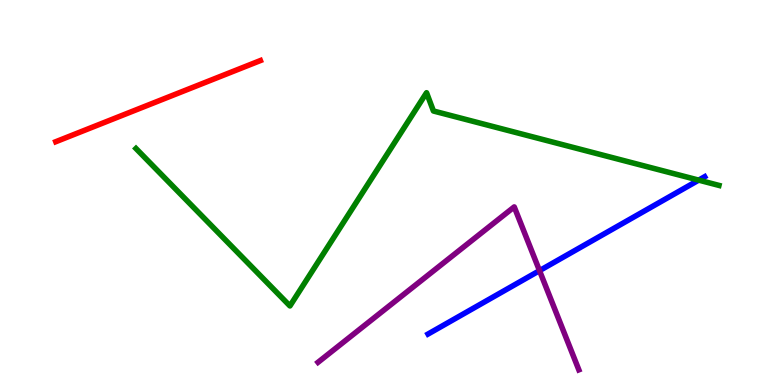[{'lines': ['blue', 'red'], 'intersections': []}, {'lines': ['green', 'red'], 'intersections': []}, {'lines': ['purple', 'red'], 'intersections': []}, {'lines': ['blue', 'green'], 'intersections': [{'x': 9.02, 'y': 5.32}]}, {'lines': ['blue', 'purple'], 'intersections': [{'x': 6.96, 'y': 2.97}]}, {'lines': ['green', 'purple'], 'intersections': []}]